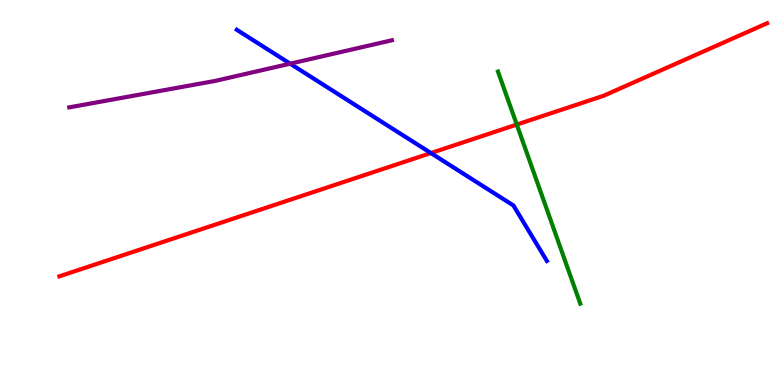[{'lines': ['blue', 'red'], 'intersections': [{'x': 5.56, 'y': 6.02}]}, {'lines': ['green', 'red'], 'intersections': [{'x': 6.67, 'y': 6.76}]}, {'lines': ['purple', 'red'], 'intersections': []}, {'lines': ['blue', 'green'], 'intersections': []}, {'lines': ['blue', 'purple'], 'intersections': [{'x': 3.74, 'y': 8.35}]}, {'lines': ['green', 'purple'], 'intersections': []}]